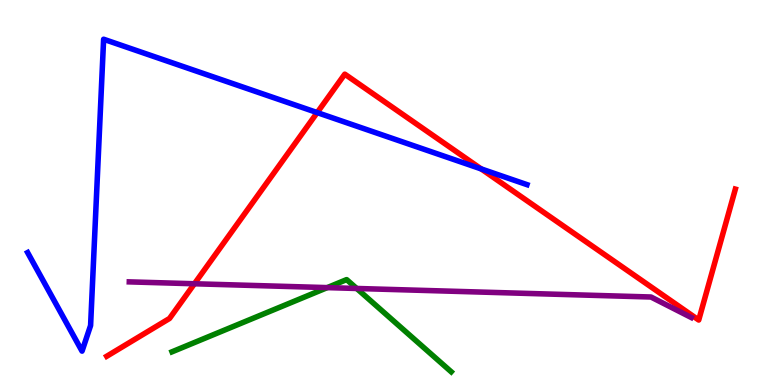[{'lines': ['blue', 'red'], 'intersections': [{'x': 4.09, 'y': 7.08}, {'x': 6.21, 'y': 5.61}]}, {'lines': ['green', 'red'], 'intersections': []}, {'lines': ['purple', 'red'], 'intersections': [{'x': 2.51, 'y': 2.63}]}, {'lines': ['blue', 'green'], 'intersections': []}, {'lines': ['blue', 'purple'], 'intersections': []}, {'lines': ['green', 'purple'], 'intersections': [{'x': 4.22, 'y': 2.53}, {'x': 4.6, 'y': 2.51}]}]